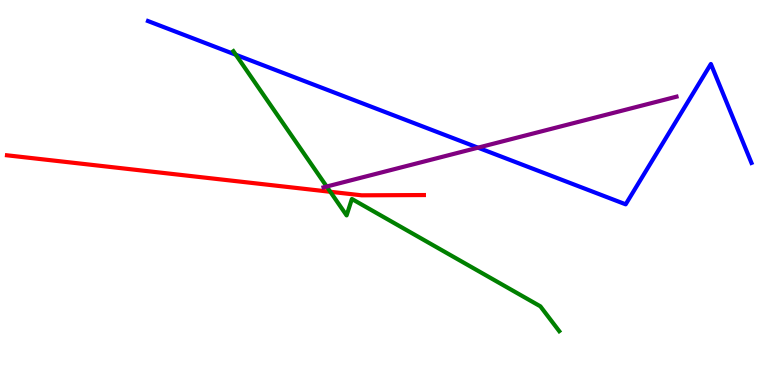[{'lines': ['blue', 'red'], 'intersections': []}, {'lines': ['green', 'red'], 'intersections': [{'x': 4.26, 'y': 5.02}]}, {'lines': ['purple', 'red'], 'intersections': []}, {'lines': ['blue', 'green'], 'intersections': [{'x': 3.04, 'y': 8.58}]}, {'lines': ['blue', 'purple'], 'intersections': [{'x': 6.17, 'y': 6.16}]}, {'lines': ['green', 'purple'], 'intersections': [{'x': 4.22, 'y': 5.16}]}]